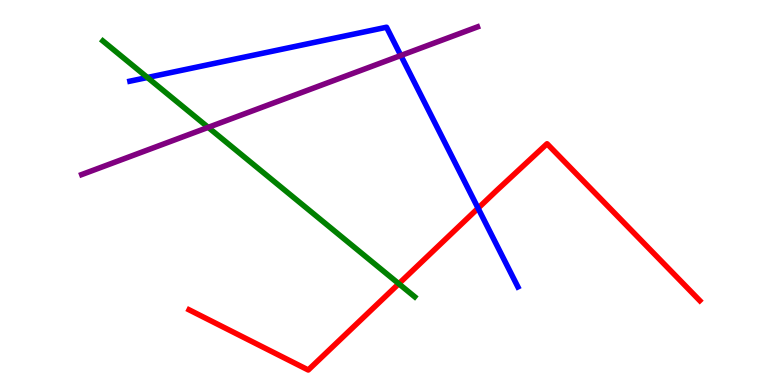[{'lines': ['blue', 'red'], 'intersections': [{'x': 6.17, 'y': 4.59}]}, {'lines': ['green', 'red'], 'intersections': [{'x': 5.15, 'y': 2.63}]}, {'lines': ['purple', 'red'], 'intersections': []}, {'lines': ['blue', 'green'], 'intersections': [{'x': 1.9, 'y': 7.99}]}, {'lines': ['blue', 'purple'], 'intersections': [{'x': 5.17, 'y': 8.56}]}, {'lines': ['green', 'purple'], 'intersections': [{'x': 2.69, 'y': 6.69}]}]